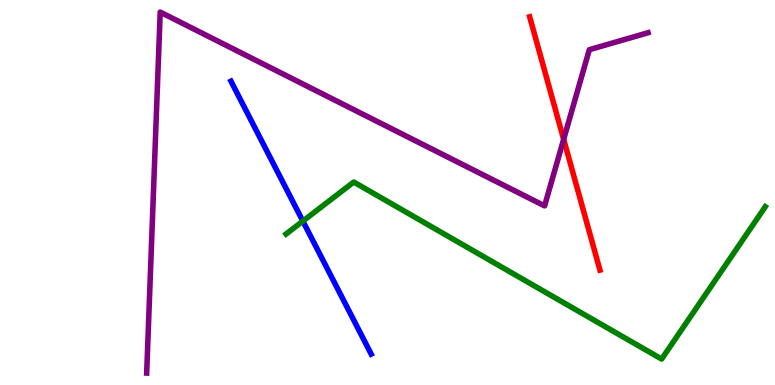[{'lines': ['blue', 'red'], 'intersections': []}, {'lines': ['green', 'red'], 'intersections': []}, {'lines': ['purple', 'red'], 'intersections': [{'x': 7.27, 'y': 6.38}]}, {'lines': ['blue', 'green'], 'intersections': [{'x': 3.91, 'y': 4.26}]}, {'lines': ['blue', 'purple'], 'intersections': []}, {'lines': ['green', 'purple'], 'intersections': []}]